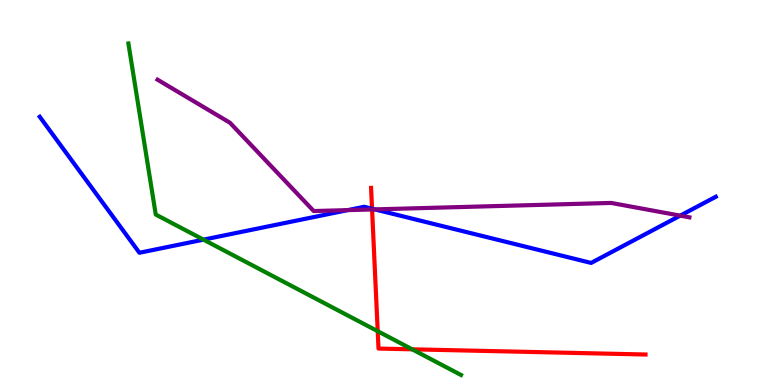[{'lines': ['blue', 'red'], 'intersections': [{'x': 4.8, 'y': 4.58}]}, {'lines': ['green', 'red'], 'intersections': [{'x': 4.87, 'y': 1.4}, {'x': 5.32, 'y': 0.927}]}, {'lines': ['purple', 'red'], 'intersections': [{'x': 4.8, 'y': 4.56}]}, {'lines': ['blue', 'green'], 'intersections': [{'x': 2.63, 'y': 3.78}]}, {'lines': ['blue', 'purple'], 'intersections': [{'x': 4.49, 'y': 4.54}, {'x': 4.84, 'y': 4.56}, {'x': 8.78, 'y': 4.4}]}, {'lines': ['green', 'purple'], 'intersections': []}]